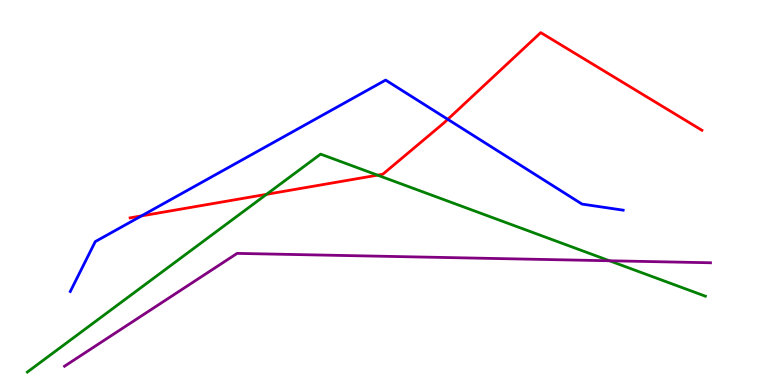[{'lines': ['blue', 'red'], 'intersections': [{'x': 1.83, 'y': 4.39}, {'x': 5.78, 'y': 6.9}]}, {'lines': ['green', 'red'], 'intersections': [{'x': 3.44, 'y': 4.95}, {'x': 4.87, 'y': 5.45}]}, {'lines': ['purple', 'red'], 'intersections': []}, {'lines': ['blue', 'green'], 'intersections': []}, {'lines': ['blue', 'purple'], 'intersections': []}, {'lines': ['green', 'purple'], 'intersections': [{'x': 7.86, 'y': 3.23}]}]